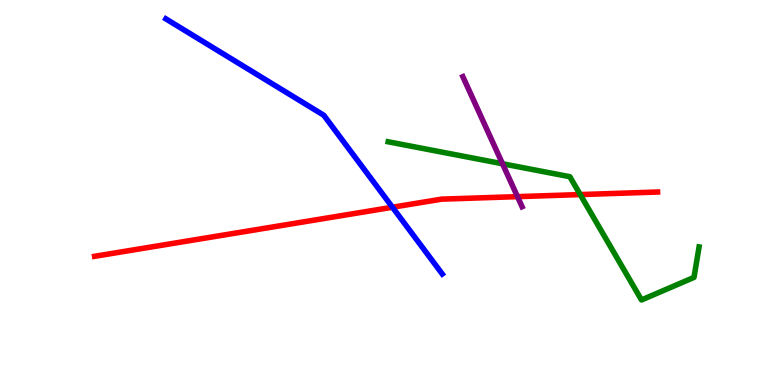[{'lines': ['blue', 'red'], 'intersections': [{'x': 5.06, 'y': 4.62}]}, {'lines': ['green', 'red'], 'intersections': [{'x': 7.49, 'y': 4.95}]}, {'lines': ['purple', 'red'], 'intersections': [{'x': 6.68, 'y': 4.89}]}, {'lines': ['blue', 'green'], 'intersections': []}, {'lines': ['blue', 'purple'], 'intersections': []}, {'lines': ['green', 'purple'], 'intersections': [{'x': 6.48, 'y': 5.75}]}]